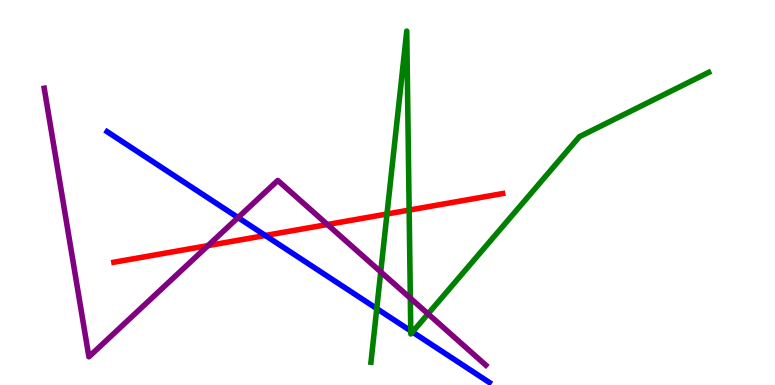[{'lines': ['blue', 'red'], 'intersections': [{'x': 3.42, 'y': 3.88}]}, {'lines': ['green', 'red'], 'intersections': [{'x': 4.99, 'y': 4.44}, {'x': 5.28, 'y': 4.54}]}, {'lines': ['purple', 'red'], 'intersections': [{'x': 2.68, 'y': 3.62}, {'x': 4.22, 'y': 4.17}]}, {'lines': ['blue', 'green'], 'intersections': [{'x': 4.86, 'y': 1.98}, {'x': 5.3, 'y': 1.4}, {'x': 5.32, 'y': 1.38}]}, {'lines': ['blue', 'purple'], 'intersections': [{'x': 3.07, 'y': 4.35}]}, {'lines': ['green', 'purple'], 'intersections': [{'x': 4.91, 'y': 2.94}, {'x': 5.29, 'y': 2.26}, {'x': 5.52, 'y': 1.85}]}]